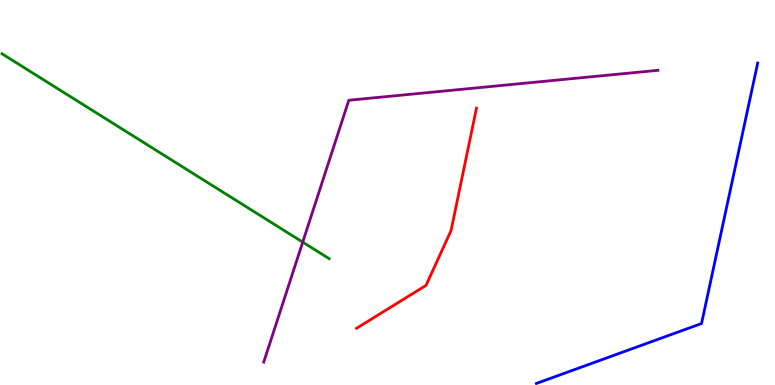[{'lines': ['blue', 'red'], 'intersections': []}, {'lines': ['green', 'red'], 'intersections': []}, {'lines': ['purple', 'red'], 'intersections': []}, {'lines': ['blue', 'green'], 'intersections': []}, {'lines': ['blue', 'purple'], 'intersections': []}, {'lines': ['green', 'purple'], 'intersections': [{'x': 3.91, 'y': 3.71}]}]